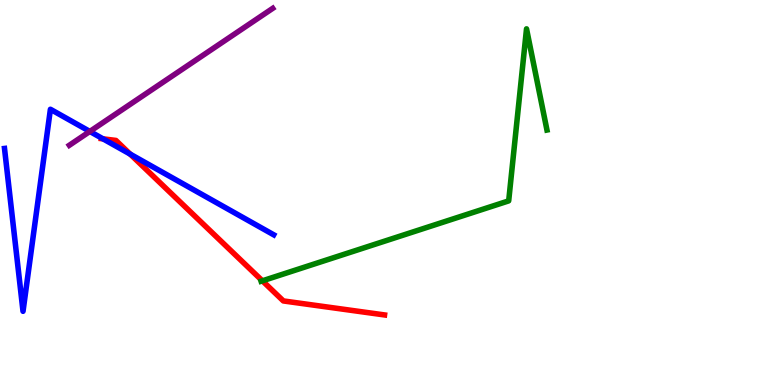[{'lines': ['blue', 'red'], 'intersections': [{'x': 1.33, 'y': 6.39}, {'x': 1.68, 'y': 6.0}]}, {'lines': ['green', 'red'], 'intersections': [{'x': 3.39, 'y': 2.71}]}, {'lines': ['purple', 'red'], 'intersections': []}, {'lines': ['blue', 'green'], 'intersections': []}, {'lines': ['blue', 'purple'], 'intersections': [{'x': 1.16, 'y': 6.59}]}, {'lines': ['green', 'purple'], 'intersections': []}]